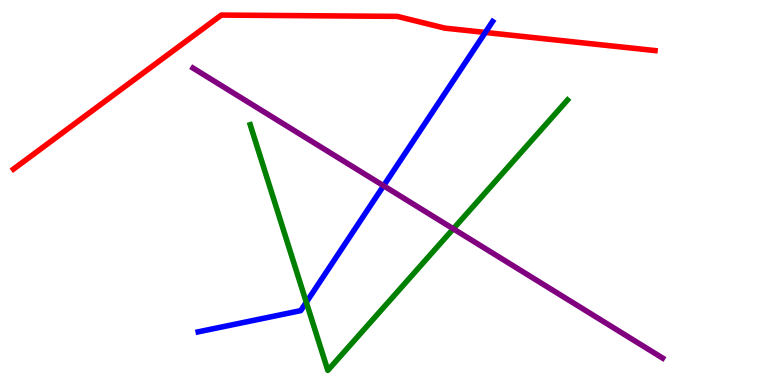[{'lines': ['blue', 'red'], 'intersections': [{'x': 6.26, 'y': 9.16}]}, {'lines': ['green', 'red'], 'intersections': []}, {'lines': ['purple', 'red'], 'intersections': []}, {'lines': ['blue', 'green'], 'intersections': [{'x': 3.95, 'y': 2.15}]}, {'lines': ['blue', 'purple'], 'intersections': [{'x': 4.95, 'y': 5.17}]}, {'lines': ['green', 'purple'], 'intersections': [{'x': 5.85, 'y': 4.06}]}]